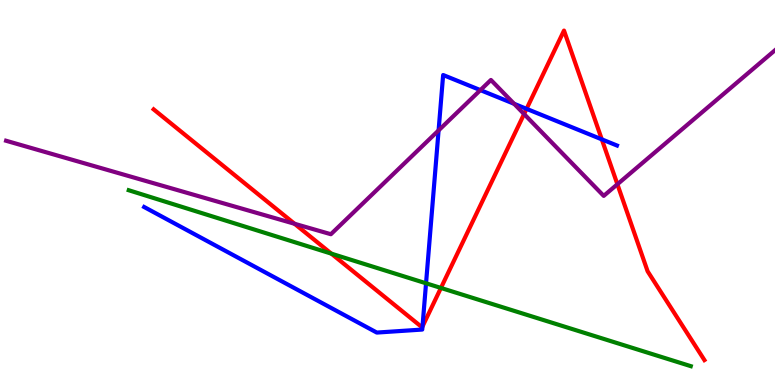[{'lines': ['blue', 'red'], 'intersections': [{'x': 5.45, 'y': 1.52}, {'x': 6.79, 'y': 7.17}, {'x': 7.77, 'y': 6.38}]}, {'lines': ['green', 'red'], 'intersections': [{'x': 4.28, 'y': 3.41}, {'x': 5.69, 'y': 2.52}]}, {'lines': ['purple', 'red'], 'intersections': [{'x': 3.8, 'y': 4.19}, {'x': 6.76, 'y': 7.04}, {'x': 7.97, 'y': 5.21}]}, {'lines': ['blue', 'green'], 'intersections': [{'x': 5.5, 'y': 2.64}]}, {'lines': ['blue', 'purple'], 'intersections': [{'x': 5.66, 'y': 6.61}, {'x': 6.2, 'y': 7.66}, {'x': 6.63, 'y': 7.3}]}, {'lines': ['green', 'purple'], 'intersections': []}]